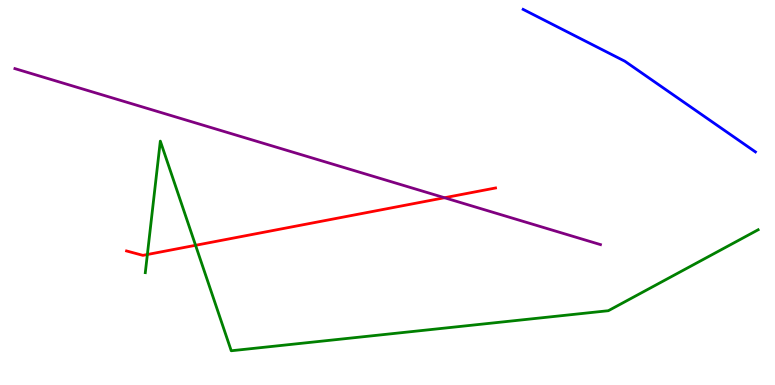[{'lines': ['blue', 'red'], 'intersections': []}, {'lines': ['green', 'red'], 'intersections': [{'x': 1.9, 'y': 3.39}, {'x': 2.52, 'y': 3.63}]}, {'lines': ['purple', 'red'], 'intersections': [{'x': 5.74, 'y': 4.86}]}, {'lines': ['blue', 'green'], 'intersections': []}, {'lines': ['blue', 'purple'], 'intersections': []}, {'lines': ['green', 'purple'], 'intersections': []}]